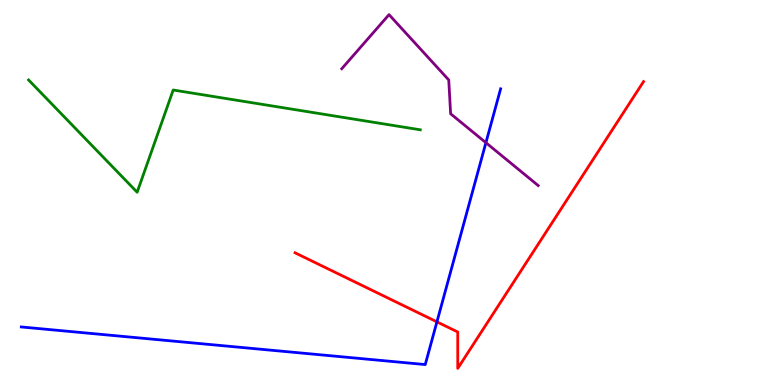[{'lines': ['blue', 'red'], 'intersections': [{'x': 5.64, 'y': 1.64}]}, {'lines': ['green', 'red'], 'intersections': []}, {'lines': ['purple', 'red'], 'intersections': []}, {'lines': ['blue', 'green'], 'intersections': []}, {'lines': ['blue', 'purple'], 'intersections': [{'x': 6.27, 'y': 6.29}]}, {'lines': ['green', 'purple'], 'intersections': []}]